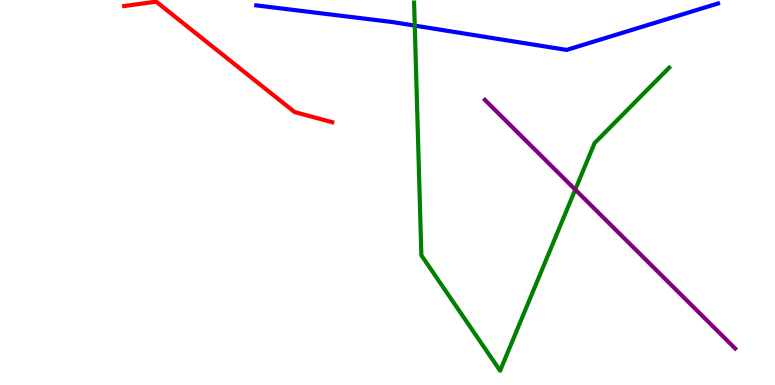[{'lines': ['blue', 'red'], 'intersections': []}, {'lines': ['green', 'red'], 'intersections': []}, {'lines': ['purple', 'red'], 'intersections': []}, {'lines': ['blue', 'green'], 'intersections': [{'x': 5.35, 'y': 9.33}]}, {'lines': ['blue', 'purple'], 'intersections': []}, {'lines': ['green', 'purple'], 'intersections': [{'x': 7.42, 'y': 5.07}]}]